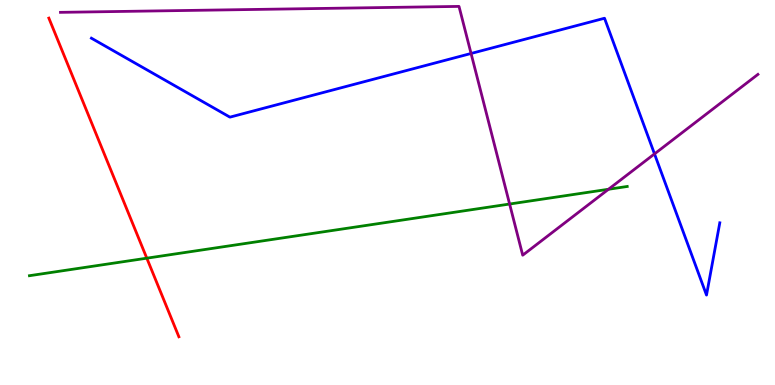[{'lines': ['blue', 'red'], 'intersections': []}, {'lines': ['green', 'red'], 'intersections': [{'x': 1.89, 'y': 3.29}]}, {'lines': ['purple', 'red'], 'intersections': []}, {'lines': ['blue', 'green'], 'intersections': []}, {'lines': ['blue', 'purple'], 'intersections': [{'x': 6.08, 'y': 8.61}, {'x': 8.45, 'y': 6.0}]}, {'lines': ['green', 'purple'], 'intersections': [{'x': 6.58, 'y': 4.7}, {'x': 7.85, 'y': 5.08}]}]